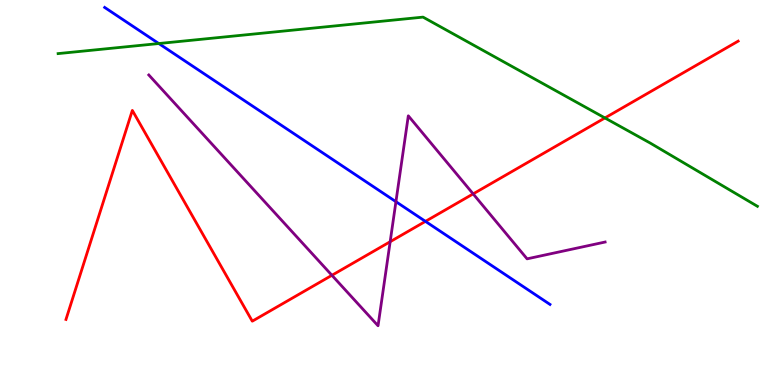[{'lines': ['blue', 'red'], 'intersections': [{'x': 5.49, 'y': 4.25}]}, {'lines': ['green', 'red'], 'intersections': [{'x': 7.81, 'y': 6.94}]}, {'lines': ['purple', 'red'], 'intersections': [{'x': 4.28, 'y': 2.85}, {'x': 5.03, 'y': 3.72}, {'x': 6.11, 'y': 4.96}]}, {'lines': ['blue', 'green'], 'intersections': [{'x': 2.05, 'y': 8.87}]}, {'lines': ['blue', 'purple'], 'intersections': [{'x': 5.11, 'y': 4.76}]}, {'lines': ['green', 'purple'], 'intersections': []}]